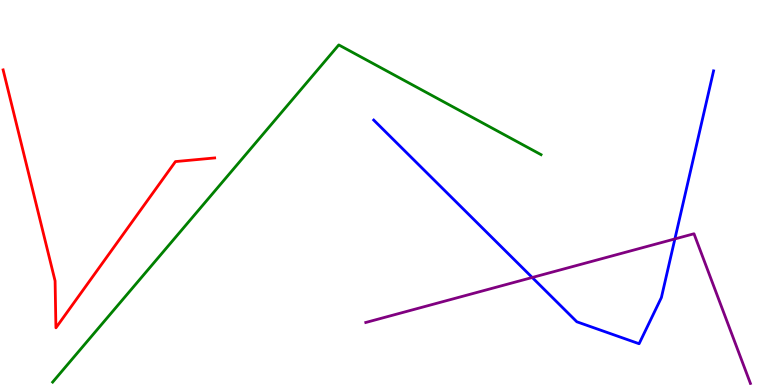[{'lines': ['blue', 'red'], 'intersections': []}, {'lines': ['green', 'red'], 'intersections': []}, {'lines': ['purple', 'red'], 'intersections': []}, {'lines': ['blue', 'green'], 'intersections': []}, {'lines': ['blue', 'purple'], 'intersections': [{'x': 6.87, 'y': 2.79}, {'x': 8.71, 'y': 3.79}]}, {'lines': ['green', 'purple'], 'intersections': []}]